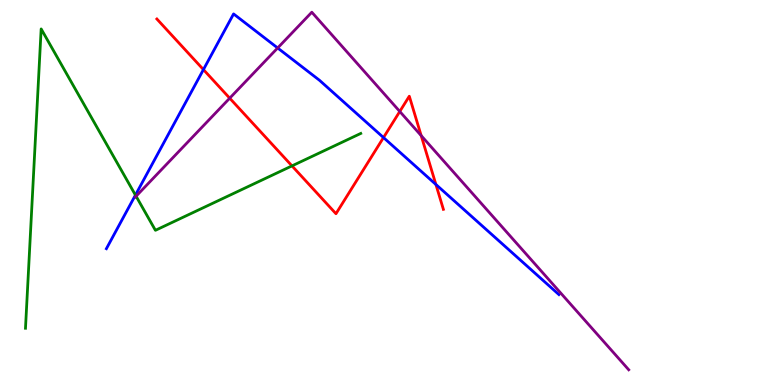[{'lines': ['blue', 'red'], 'intersections': [{'x': 2.62, 'y': 8.19}, {'x': 4.95, 'y': 6.43}, {'x': 5.62, 'y': 5.21}]}, {'lines': ['green', 'red'], 'intersections': [{'x': 3.77, 'y': 5.69}]}, {'lines': ['purple', 'red'], 'intersections': [{'x': 2.96, 'y': 7.45}, {'x': 5.16, 'y': 7.1}, {'x': 5.43, 'y': 6.48}]}, {'lines': ['blue', 'green'], 'intersections': [{'x': 1.75, 'y': 4.93}]}, {'lines': ['blue', 'purple'], 'intersections': [{'x': 3.58, 'y': 8.75}]}, {'lines': ['green', 'purple'], 'intersections': [{'x': 1.76, 'y': 4.9}]}]